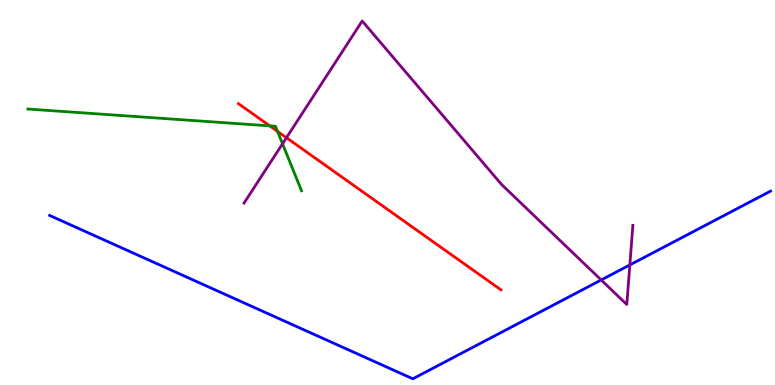[{'lines': ['blue', 'red'], 'intersections': []}, {'lines': ['green', 'red'], 'intersections': [{'x': 3.48, 'y': 6.73}, {'x': 3.58, 'y': 6.59}]}, {'lines': ['purple', 'red'], 'intersections': [{'x': 3.7, 'y': 6.42}]}, {'lines': ['blue', 'green'], 'intersections': []}, {'lines': ['blue', 'purple'], 'intersections': [{'x': 7.76, 'y': 2.73}, {'x': 8.13, 'y': 3.12}]}, {'lines': ['green', 'purple'], 'intersections': [{'x': 3.65, 'y': 6.27}]}]